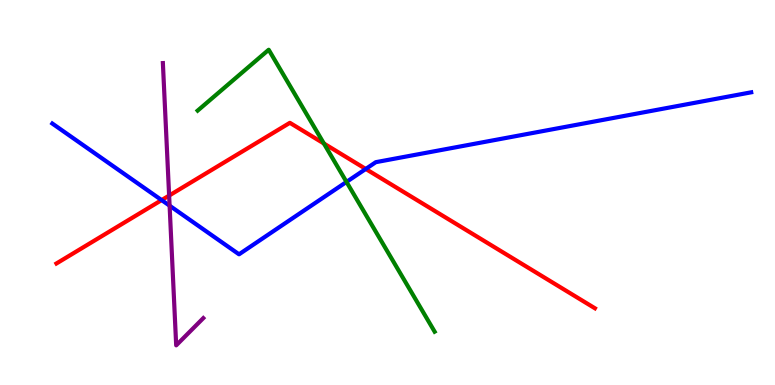[{'lines': ['blue', 'red'], 'intersections': [{'x': 2.09, 'y': 4.8}, {'x': 4.72, 'y': 5.61}]}, {'lines': ['green', 'red'], 'intersections': [{'x': 4.18, 'y': 6.27}]}, {'lines': ['purple', 'red'], 'intersections': [{'x': 2.18, 'y': 4.92}]}, {'lines': ['blue', 'green'], 'intersections': [{'x': 4.47, 'y': 5.27}]}, {'lines': ['blue', 'purple'], 'intersections': [{'x': 2.19, 'y': 4.66}]}, {'lines': ['green', 'purple'], 'intersections': []}]